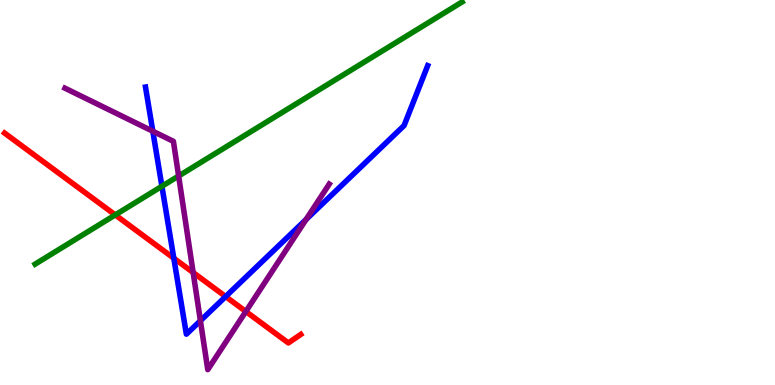[{'lines': ['blue', 'red'], 'intersections': [{'x': 2.24, 'y': 3.29}, {'x': 2.91, 'y': 2.3}]}, {'lines': ['green', 'red'], 'intersections': [{'x': 1.49, 'y': 4.42}]}, {'lines': ['purple', 'red'], 'intersections': [{'x': 2.49, 'y': 2.92}, {'x': 3.17, 'y': 1.91}]}, {'lines': ['blue', 'green'], 'intersections': [{'x': 2.09, 'y': 5.16}]}, {'lines': ['blue', 'purple'], 'intersections': [{'x': 1.97, 'y': 6.59}, {'x': 2.59, 'y': 1.67}, {'x': 3.95, 'y': 4.3}]}, {'lines': ['green', 'purple'], 'intersections': [{'x': 2.3, 'y': 5.43}]}]